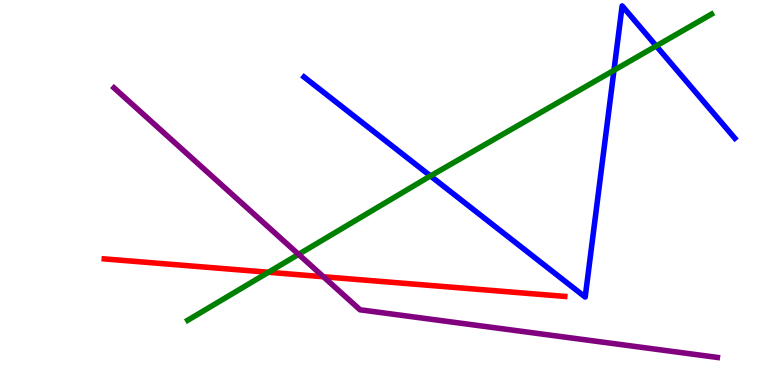[{'lines': ['blue', 'red'], 'intersections': []}, {'lines': ['green', 'red'], 'intersections': [{'x': 3.46, 'y': 2.93}]}, {'lines': ['purple', 'red'], 'intersections': [{'x': 4.17, 'y': 2.81}]}, {'lines': ['blue', 'green'], 'intersections': [{'x': 5.55, 'y': 5.43}, {'x': 7.92, 'y': 8.17}, {'x': 8.47, 'y': 8.81}]}, {'lines': ['blue', 'purple'], 'intersections': []}, {'lines': ['green', 'purple'], 'intersections': [{'x': 3.85, 'y': 3.39}]}]